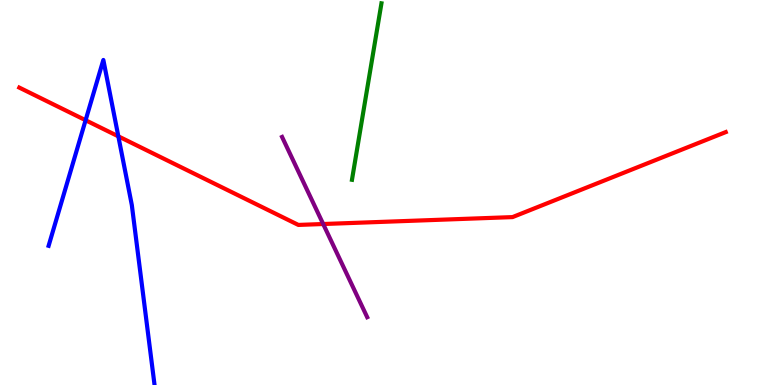[{'lines': ['blue', 'red'], 'intersections': [{'x': 1.1, 'y': 6.88}, {'x': 1.53, 'y': 6.46}]}, {'lines': ['green', 'red'], 'intersections': []}, {'lines': ['purple', 'red'], 'intersections': [{'x': 4.17, 'y': 4.18}]}, {'lines': ['blue', 'green'], 'intersections': []}, {'lines': ['blue', 'purple'], 'intersections': []}, {'lines': ['green', 'purple'], 'intersections': []}]